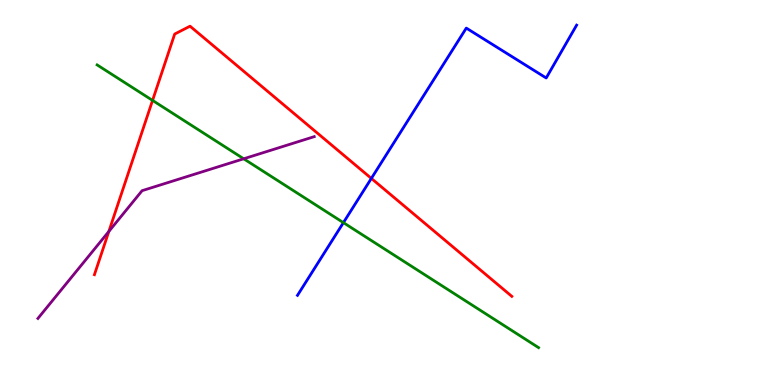[{'lines': ['blue', 'red'], 'intersections': [{'x': 4.79, 'y': 5.37}]}, {'lines': ['green', 'red'], 'intersections': [{'x': 1.97, 'y': 7.39}]}, {'lines': ['purple', 'red'], 'intersections': [{'x': 1.4, 'y': 3.99}]}, {'lines': ['blue', 'green'], 'intersections': [{'x': 4.43, 'y': 4.22}]}, {'lines': ['blue', 'purple'], 'intersections': []}, {'lines': ['green', 'purple'], 'intersections': [{'x': 3.14, 'y': 5.88}]}]